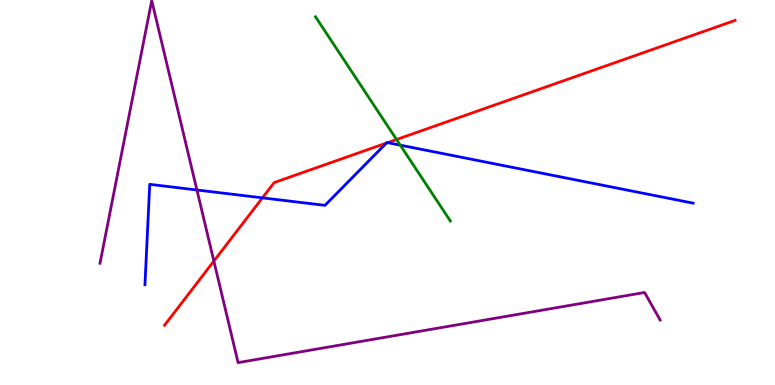[{'lines': ['blue', 'red'], 'intersections': [{'x': 3.39, 'y': 4.86}, {'x': 4.98, 'y': 6.28}, {'x': 5.0, 'y': 6.29}]}, {'lines': ['green', 'red'], 'intersections': [{'x': 5.12, 'y': 6.38}]}, {'lines': ['purple', 'red'], 'intersections': [{'x': 2.76, 'y': 3.22}]}, {'lines': ['blue', 'green'], 'intersections': [{'x': 5.16, 'y': 6.23}]}, {'lines': ['blue', 'purple'], 'intersections': [{'x': 2.54, 'y': 5.07}]}, {'lines': ['green', 'purple'], 'intersections': []}]